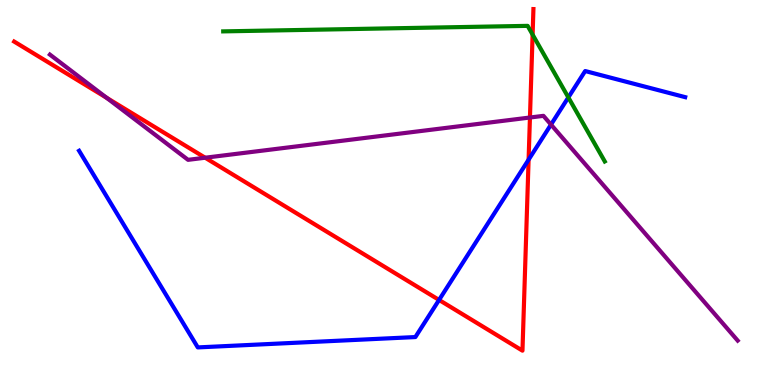[{'lines': ['blue', 'red'], 'intersections': [{'x': 5.67, 'y': 2.21}, {'x': 6.82, 'y': 5.85}]}, {'lines': ['green', 'red'], 'intersections': [{'x': 6.87, 'y': 9.1}]}, {'lines': ['purple', 'red'], 'intersections': [{'x': 1.38, 'y': 7.46}, {'x': 2.65, 'y': 5.9}, {'x': 6.84, 'y': 6.95}]}, {'lines': ['blue', 'green'], 'intersections': [{'x': 7.33, 'y': 7.47}]}, {'lines': ['blue', 'purple'], 'intersections': [{'x': 7.11, 'y': 6.76}]}, {'lines': ['green', 'purple'], 'intersections': []}]